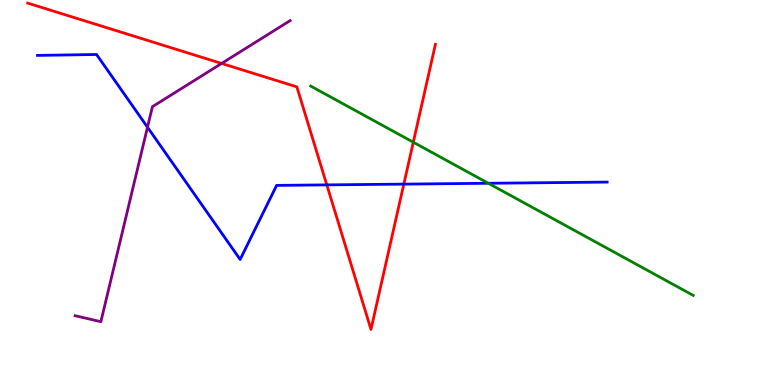[{'lines': ['blue', 'red'], 'intersections': [{'x': 4.22, 'y': 5.2}, {'x': 5.21, 'y': 5.22}]}, {'lines': ['green', 'red'], 'intersections': [{'x': 5.33, 'y': 6.31}]}, {'lines': ['purple', 'red'], 'intersections': [{'x': 2.86, 'y': 8.35}]}, {'lines': ['blue', 'green'], 'intersections': [{'x': 6.3, 'y': 5.24}]}, {'lines': ['blue', 'purple'], 'intersections': [{'x': 1.9, 'y': 6.7}]}, {'lines': ['green', 'purple'], 'intersections': []}]